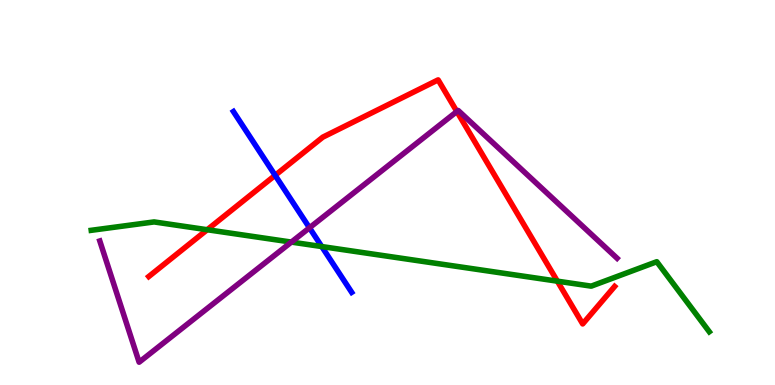[{'lines': ['blue', 'red'], 'intersections': [{'x': 3.55, 'y': 5.45}]}, {'lines': ['green', 'red'], 'intersections': [{'x': 2.67, 'y': 4.03}, {'x': 7.19, 'y': 2.7}]}, {'lines': ['purple', 'red'], 'intersections': [{'x': 5.9, 'y': 7.1}]}, {'lines': ['blue', 'green'], 'intersections': [{'x': 4.15, 'y': 3.6}]}, {'lines': ['blue', 'purple'], 'intersections': [{'x': 3.99, 'y': 4.08}]}, {'lines': ['green', 'purple'], 'intersections': [{'x': 3.76, 'y': 3.71}]}]